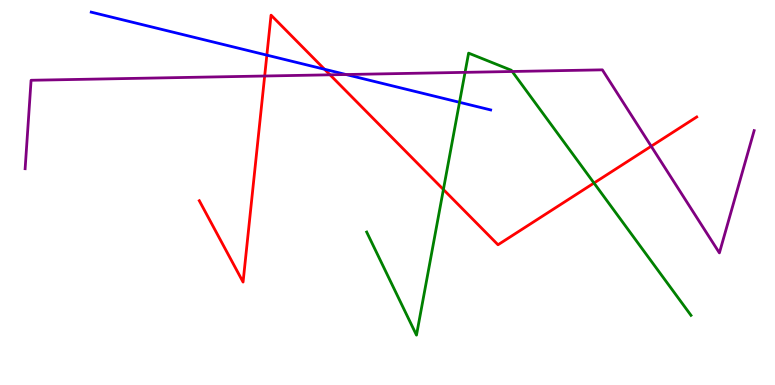[{'lines': ['blue', 'red'], 'intersections': [{'x': 3.44, 'y': 8.57}, {'x': 4.19, 'y': 8.2}]}, {'lines': ['green', 'red'], 'intersections': [{'x': 5.72, 'y': 5.08}, {'x': 7.66, 'y': 5.25}]}, {'lines': ['purple', 'red'], 'intersections': [{'x': 3.42, 'y': 8.03}, {'x': 4.26, 'y': 8.06}, {'x': 8.4, 'y': 6.2}]}, {'lines': ['blue', 'green'], 'intersections': [{'x': 5.93, 'y': 7.34}]}, {'lines': ['blue', 'purple'], 'intersections': [{'x': 4.47, 'y': 8.06}]}, {'lines': ['green', 'purple'], 'intersections': [{'x': 6.0, 'y': 8.12}, {'x': 6.61, 'y': 8.14}]}]